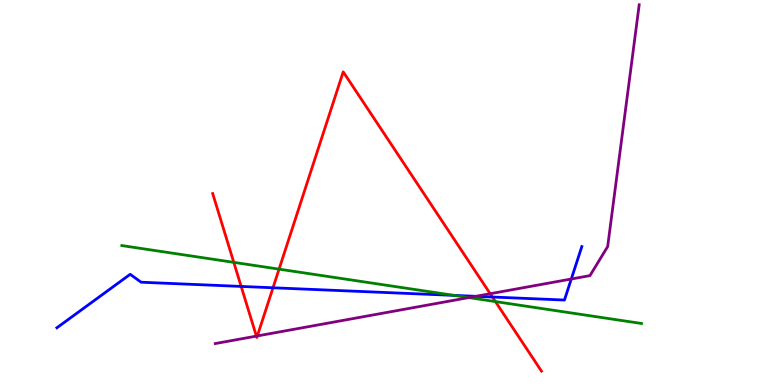[{'lines': ['blue', 'red'], 'intersections': [{'x': 3.11, 'y': 2.56}, {'x': 3.52, 'y': 2.53}, {'x': 6.35, 'y': 2.29}]}, {'lines': ['green', 'red'], 'intersections': [{'x': 3.02, 'y': 3.19}, {'x': 3.6, 'y': 3.01}, {'x': 6.39, 'y': 2.17}]}, {'lines': ['purple', 'red'], 'intersections': [{'x': 3.31, 'y': 1.27}, {'x': 3.32, 'y': 1.27}, {'x': 6.32, 'y': 2.37}]}, {'lines': ['blue', 'green'], 'intersections': [{'x': 5.86, 'y': 2.33}]}, {'lines': ['blue', 'purple'], 'intersections': [{'x': 6.14, 'y': 2.3}, {'x': 7.37, 'y': 2.75}]}, {'lines': ['green', 'purple'], 'intersections': [{'x': 6.05, 'y': 2.27}]}]